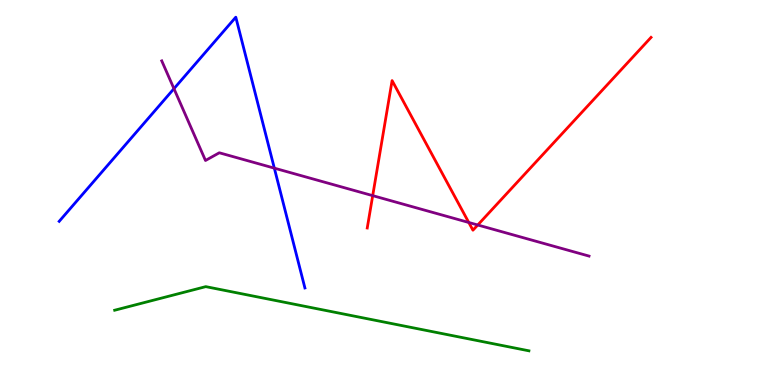[{'lines': ['blue', 'red'], 'intersections': []}, {'lines': ['green', 'red'], 'intersections': []}, {'lines': ['purple', 'red'], 'intersections': [{'x': 4.81, 'y': 4.92}, {'x': 6.05, 'y': 4.22}, {'x': 6.16, 'y': 4.16}]}, {'lines': ['blue', 'green'], 'intersections': []}, {'lines': ['blue', 'purple'], 'intersections': [{'x': 2.24, 'y': 7.7}, {'x': 3.54, 'y': 5.63}]}, {'lines': ['green', 'purple'], 'intersections': []}]